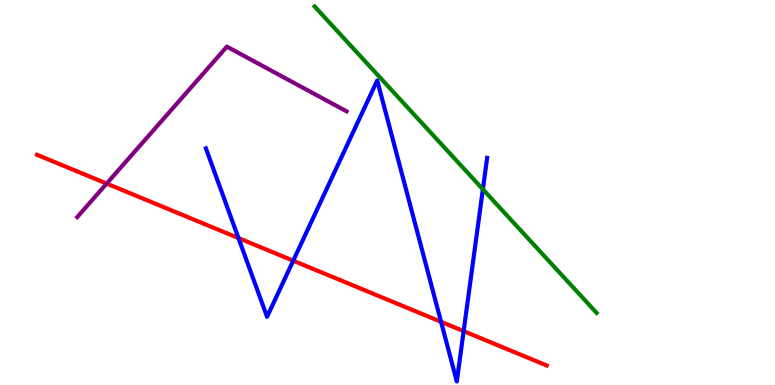[{'lines': ['blue', 'red'], 'intersections': [{'x': 3.08, 'y': 3.82}, {'x': 3.78, 'y': 3.23}, {'x': 5.69, 'y': 1.64}, {'x': 5.98, 'y': 1.4}]}, {'lines': ['green', 'red'], 'intersections': []}, {'lines': ['purple', 'red'], 'intersections': [{'x': 1.38, 'y': 5.23}]}, {'lines': ['blue', 'green'], 'intersections': [{'x': 6.23, 'y': 5.08}]}, {'lines': ['blue', 'purple'], 'intersections': []}, {'lines': ['green', 'purple'], 'intersections': []}]